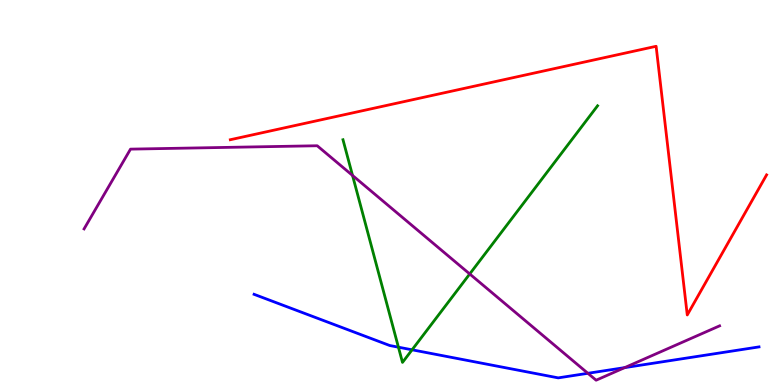[{'lines': ['blue', 'red'], 'intersections': []}, {'lines': ['green', 'red'], 'intersections': []}, {'lines': ['purple', 'red'], 'intersections': []}, {'lines': ['blue', 'green'], 'intersections': [{'x': 5.14, 'y': 0.982}, {'x': 5.32, 'y': 0.914}]}, {'lines': ['blue', 'purple'], 'intersections': [{'x': 7.59, 'y': 0.304}, {'x': 8.06, 'y': 0.451}]}, {'lines': ['green', 'purple'], 'intersections': [{'x': 4.55, 'y': 5.44}, {'x': 6.06, 'y': 2.88}]}]